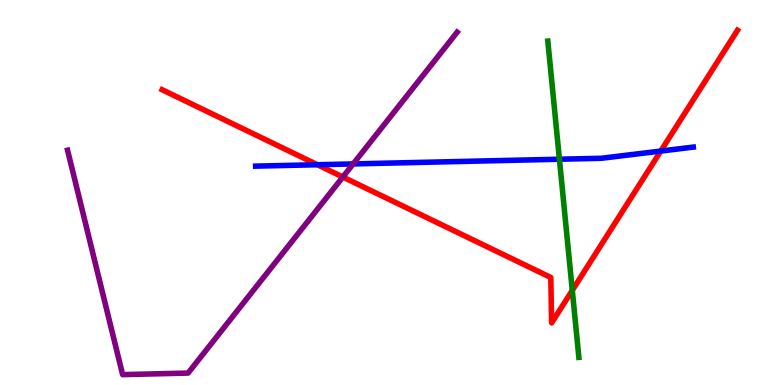[{'lines': ['blue', 'red'], 'intersections': [{'x': 4.1, 'y': 5.72}, {'x': 8.53, 'y': 6.08}]}, {'lines': ['green', 'red'], 'intersections': [{'x': 7.38, 'y': 2.46}]}, {'lines': ['purple', 'red'], 'intersections': [{'x': 4.42, 'y': 5.4}]}, {'lines': ['blue', 'green'], 'intersections': [{'x': 7.22, 'y': 5.86}]}, {'lines': ['blue', 'purple'], 'intersections': [{'x': 4.56, 'y': 5.74}]}, {'lines': ['green', 'purple'], 'intersections': []}]